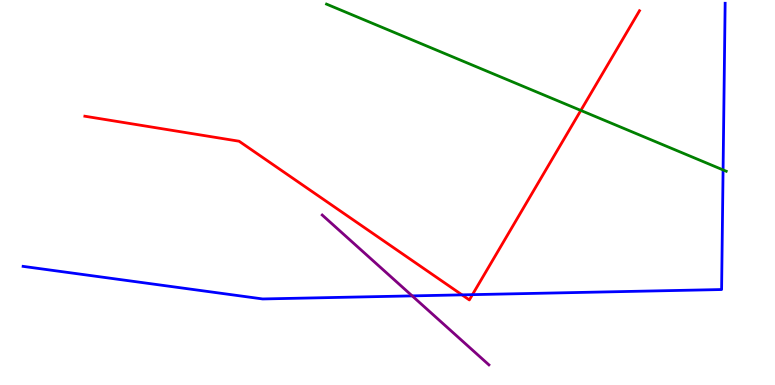[{'lines': ['blue', 'red'], 'intersections': [{'x': 5.96, 'y': 2.34}, {'x': 6.1, 'y': 2.35}]}, {'lines': ['green', 'red'], 'intersections': [{'x': 7.49, 'y': 7.13}]}, {'lines': ['purple', 'red'], 'intersections': []}, {'lines': ['blue', 'green'], 'intersections': [{'x': 9.33, 'y': 5.59}]}, {'lines': ['blue', 'purple'], 'intersections': [{'x': 5.32, 'y': 2.31}]}, {'lines': ['green', 'purple'], 'intersections': []}]